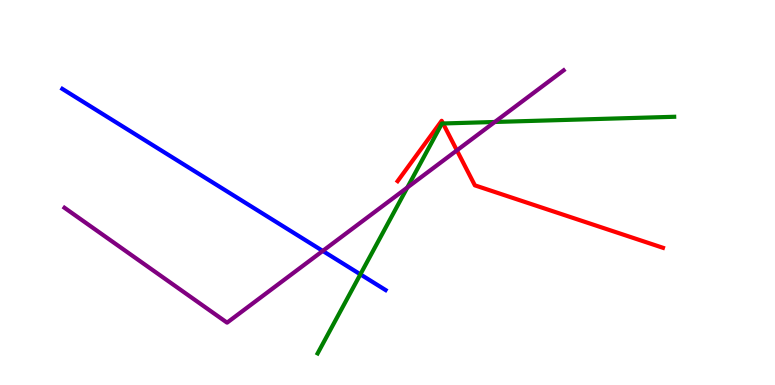[{'lines': ['blue', 'red'], 'intersections': []}, {'lines': ['green', 'red'], 'intersections': [{'x': 5.72, 'y': 6.79}]}, {'lines': ['purple', 'red'], 'intersections': [{'x': 5.9, 'y': 6.09}]}, {'lines': ['blue', 'green'], 'intersections': [{'x': 4.65, 'y': 2.87}]}, {'lines': ['blue', 'purple'], 'intersections': [{'x': 4.16, 'y': 3.48}]}, {'lines': ['green', 'purple'], 'intersections': [{'x': 5.26, 'y': 5.13}, {'x': 6.38, 'y': 6.83}]}]